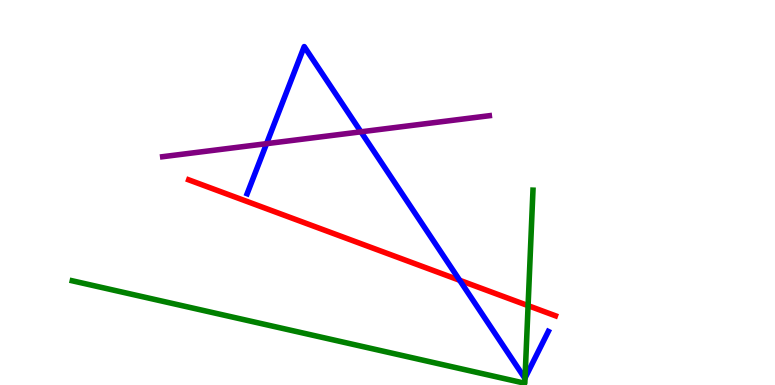[{'lines': ['blue', 'red'], 'intersections': [{'x': 5.93, 'y': 2.72}]}, {'lines': ['green', 'red'], 'intersections': [{'x': 6.81, 'y': 2.06}]}, {'lines': ['purple', 'red'], 'intersections': []}, {'lines': ['blue', 'green'], 'intersections': [{'x': 6.77, 'y': 0.181}]}, {'lines': ['blue', 'purple'], 'intersections': [{'x': 3.44, 'y': 6.27}, {'x': 4.66, 'y': 6.58}]}, {'lines': ['green', 'purple'], 'intersections': []}]